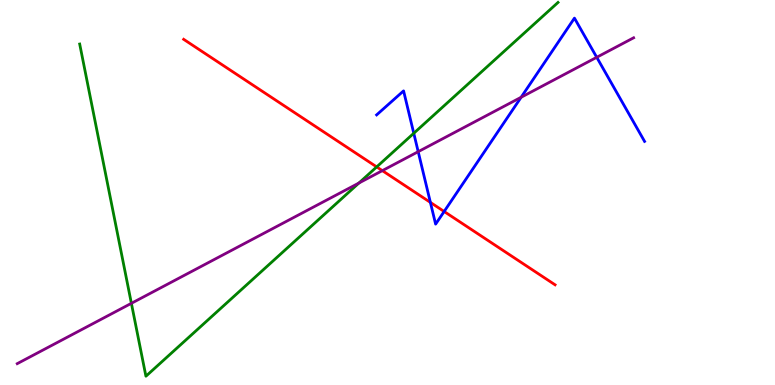[{'lines': ['blue', 'red'], 'intersections': [{'x': 5.55, 'y': 4.74}, {'x': 5.73, 'y': 4.51}]}, {'lines': ['green', 'red'], 'intersections': [{'x': 4.86, 'y': 5.66}]}, {'lines': ['purple', 'red'], 'intersections': [{'x': 4.93, 'y': 5.57}]}, {'lines': ['blue', 'green'], 'intersections': [{'x': 5.34, 'y': 6.54}]}, {'lines': ['blue', 'purple'], 'intersections': [{'x': 5.4, 'y': 6.06}, {'x': 6.72, 'y': 7.47}, {'x': 7.7, 'y': 8.51}]}, {'lines': ['green', 'purple'], 'intersections': [{'x': 1.7, 'y': 2.12}, {'x': 4.63, 'y': 5.25}]}]